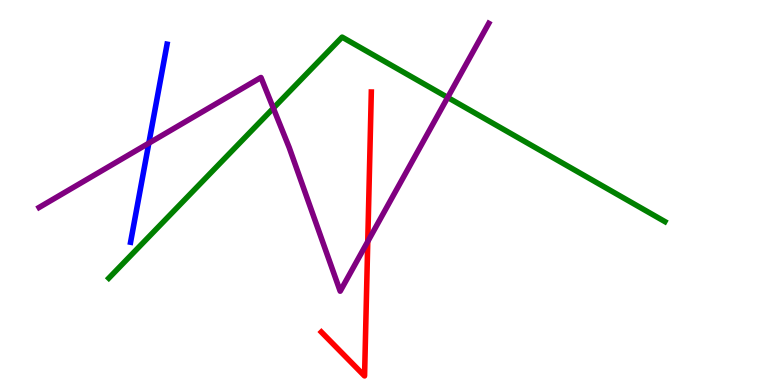[{'lines': ['blue', 'red'], 'intersections': []}, {'lines': ['green', 'red'], 'intersections': []}, {'lines': ['purple', 'red'], 'intersections': [{'x': 4.75, 'y': 3.73}]}, {'lines': ['blue', 'green'], 'intersections': []}, {'lines': ['blue', 'purple'], 'intersections': [{'x': 1.92, 'y': 6.28}]}, {'lines': ['green', 'purple'], 'intersections': [{'x': 3.53, 'y': 7.19}, {'x': 5.78, 'y': 7.47}]}]